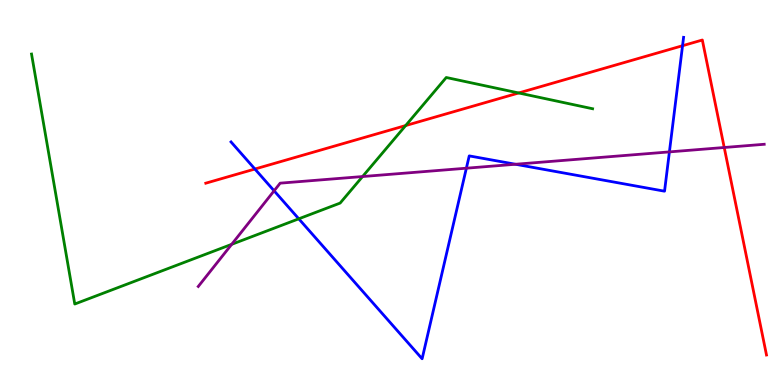[{'lines': ['blue', 'red'], 'intersections': [{'x': 3.29, 'y': 5.61}, {'x': 8.81, 'y': 8.81}]}, {'lines': ['green', 'red'], 'intersections': [{'x': 5.23, 'y': 6.74}, {'x': 6.69, 'y': 7.59}]}, {'lines': ['purple', 'red'], 'intersections': [{'x': 9.34, 'y': 6.17}]}, {'lines': ['blue', 'green'], 'intersections': [{'x': 3.86, 'y': 4.32}]}, {'lines': ['blue', 'purple'], 'intersections': [{'x': 3.54, 'y': 5.04}, {'x': 6.02, 'y': 5.63}, {'x': 6.65, 'y': 5.73}, {'x': 8.64, 'y': 6.05}]}, {'lines': ['green', 'purple'], 'intersections': [{'x': 2.99, 'y': 3.65}, {'x': 4.68, 'y': 5.41}]}]